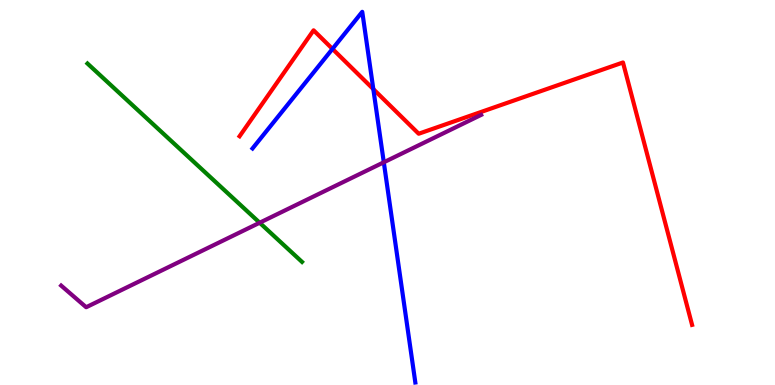[{'lines': ['blue', 'red'], 'intersections': [{'x': 4.29, 'y': 8.73}, {'x': 4.82, 'y': 7.69}]}, {'lines': ['green', 'red'], 'intersections': []}, {'lines': ['purple', 'red'], 'intersections': []}, {'lines': ['blue', 'green'], 'intersections': []}, {'lines': ['blue', 'purple'], 'intersections': [{'x': 4.95, 'y': 5.78}]}, {'lines': ['green', 'purple'], 'intersections': [{'x': 3.35, 'y': 4.21}]}]